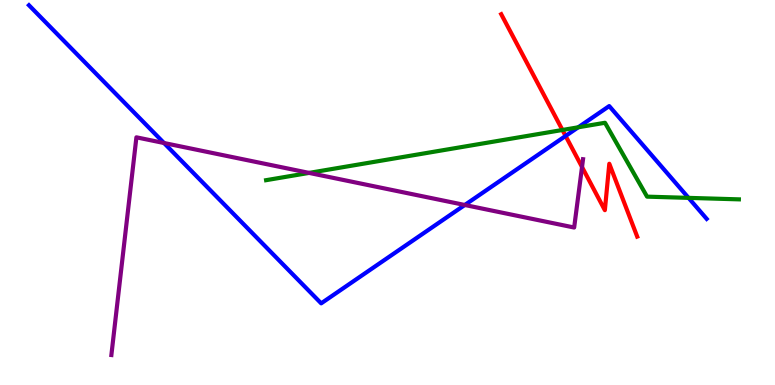[{'lines': ['blue', 'red'], 'intersections': [{'x': 7.3, 'y': 6.47}]}, {'lines': ['green', 'red'], 'intersections': [{'x': 7.26, 'y': 6.62}]}, {'lines': ['purple', 'red'], 'intersections': [{'x': 7.51, 'y': 5.66}]}, {'lines': ['blue', 'green'], 'intersections': [{'x': 7.46, 'y': 6.69}, {'x': 8.88, 'y': 4.86}]}, {'lines': ['blue', 'purple'], 'intersections': [{'x': 2.12, 'y': 6.29}, {'x': 6.0, 'y': 4.68}]}, {'lines': ['green', 'purple'], 'intersections': [{'x': 3.99, 'y': 5.51}]}]